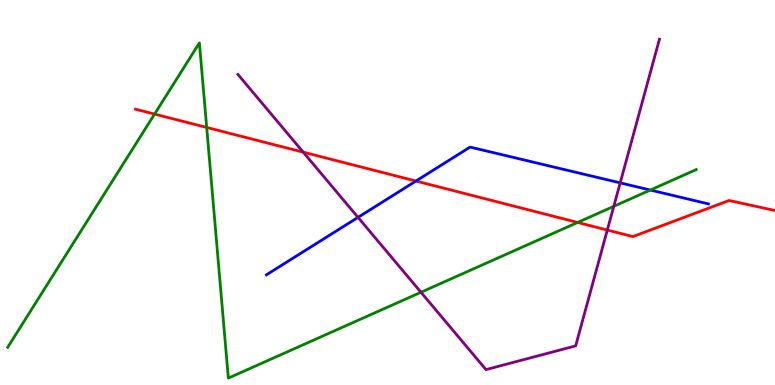[{'lines': ['blue', 'red'], 'intersections': [{'x': 5.37, 'y': 5.3}]}, {'lines': ['green', 'red'], 'intersections': [{'x': 1.99, 'y': 7.04}, {'x': 2.67, 'y': 6.69}, {'x': 7.45, 'y': 4.22}]}, {'lines': ['purple', 'red'], 'intersections': [{'x': 3.91, 'y': 6.05}, {'x': 7.84, 'y': 4.03}]}, {'lines': ['blue', 'green'], 'intersections': [{'x': 8.39, 'y': 5.06}]}, {'lines': ['blue', 'purple'], 'intersections': [{'x': 4.62, 'y': 4.35}, {'x': 8.0, 'y': 5.25}]}, {'lines': ['green', 'purple'], 'intersections': [{'x': 5.43, 'y': 2.41}, {'x': 7.92, 'y': 4.64}]}]